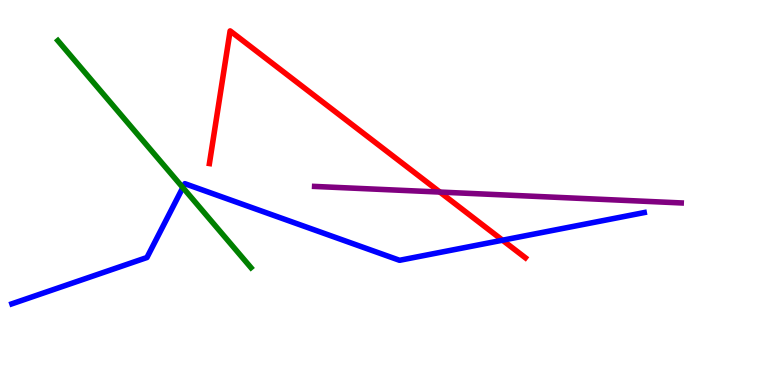[{'lines': ['blue', 'red'], 'intersections': [{'x': 6.48, 'y': 3.76}]}, {'lines': ['green', 'red'], 'intersections': []}, {'lines': ['purple', 'red'], 'intersections': [{'x': 5.68, 'y': 5.01}]}, {'lines': ['blue', 'green'], 'intersections': [{'x': 2.36, 'y': 5.13}]}, {'lines': ['blue', 'purple'], 'intersections': []}, {'lines': ['green', 'purple'], 'intersections': []}]